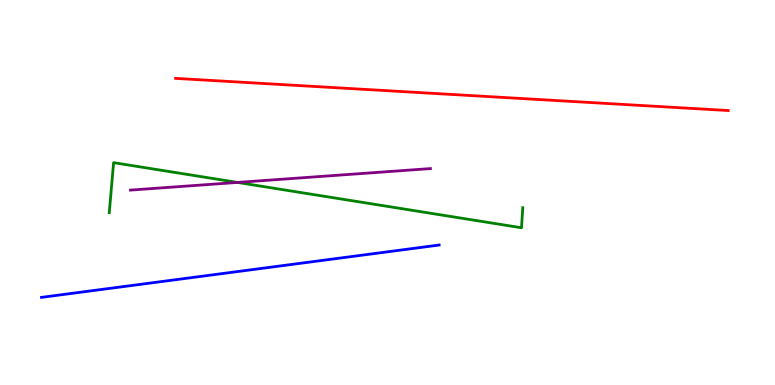[{'lines': ['blue', 'red'], 'intersections': []}, {'lines': ['green', 'red'], 'intersections': []}, {'lines': ['purple', 'red'], 'intersections': []}, {'lines': ['blue', 'green'], 'intersections': []}, {'lines': ['blue', 'purple'], 'intersections': []}, {'lines': ['green', 'purple'], 'intersections': [{'x': 3.06, 'y': 5.26}]}]